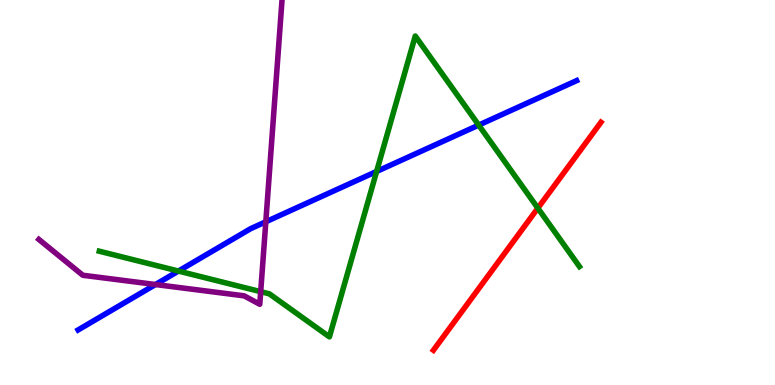[{'lines': ['blue', 'red'], 'intersections': []}, {'lines': ['green', 'red'], 'intersections': [{'x': 6.94, 'y': 4.59}]}, {'lines': ['purple', 'red'], 'intersections': []}, {'lines': ['blue', 'green'], 'intersections': [{'x': 2.3, 'y': 2.96}, {'x': 4.86, 'y': 5.55}, {'x': 6.18, 'y': 6.75}]}, {'lines': ['blue', 'purple'], 'intersections': [{'x': 2.01, 'y': 2.61}, {'x': 3.43, 'y': 4.24}]}, {'lines': ['green', 'purple'], 'intersections': [{'x': 3.36, 'y': 2.42}]}]